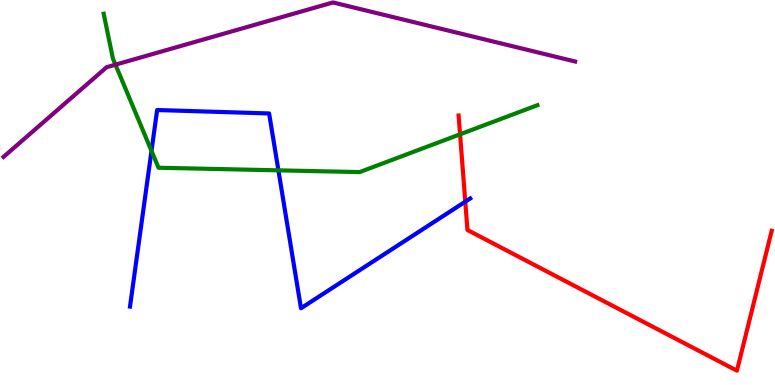[{'lines': ['blue', 'red'], 'intersections': [{'x': 6.0, 'y': 4.76}]}, {'lines': ['green', 'red'], 'intersections': [{'x': 5.94, 'y': 6.51}]}, {'lines': ['purple', 'red'], 'intersections': []}, {'lines': ['blue', 'green'], 'intersections': [{'x': 1.95, 'y': 6.08}, {'x': 3.59, 'y': 5.58}]}, {'lines': ['blue', 'purple'], 'intersections': []}, {'lines': ['green', 'purple'], 'intersections': [{'x': 1.49, 'y': 8.32}]}]